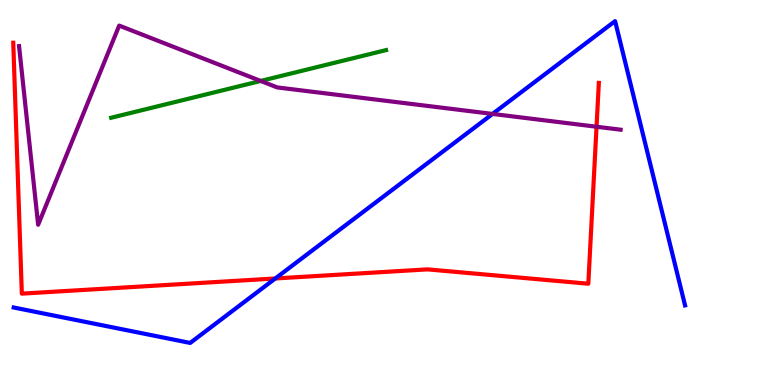[{'lines': ['blue', 'red'], 'intersections': [{'x': 3.55, 'y': 2.77}]}, {'lines': ['green', 'red'], 'intersections': []}, {'lines': ['purple', 'red'], 'intersections': [{'x': 7.7, 'y': 6.71}]}, {'lines': ['blue', 'green'], 'intersections': []}, {'lines': ['blue', 'purple'], 'intersections': [{'x': 6.36, 'y': 7.04}]}, {'lines': ['green', 'purple'], 'intersections': [{'x': 3.36, 'y': 7.9}]}]